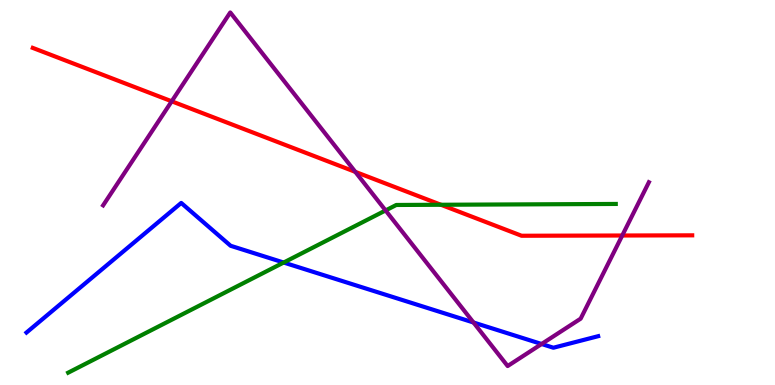[{'lines': ['blue', 'red'], 'intersections': []}, {'lines': ['green', 'red'], 'intersections': [{'x': 5.69, 'y': 4.68}]}, {'lines': ['purple', 'red'], 'intersections': [{'x': 2.22, 'y': 7.37}, {'x': 4.58, 'y': 5.54}, {'x': 8.03, 'y': 3.88}]}, {'lines': ['blue', 'green'], 'intersections': [{'x': 3.66, 'y': 3.18}]}, {'lines': ['blue', 'purple'], 'intersections': [{'x': 6.11, 'y': 1.62}, {'x': 6.99, 'y': 1.06}]}, {'lines': ['green', 'purple'], 'intersections': [{'x': 4.98, 'y': 4.53}]}]